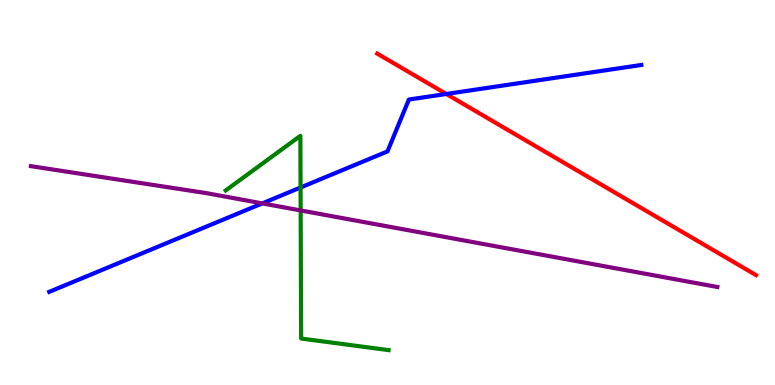[{'lines': ['blue', 'red'], 'intersections': [{'x': 5.76, 'y': 7.56}]}, {'lines': ['green', 'red'], 'intersections': []}, {'lines': ['purple', 'red'], 'intersections': []}, {'lines': ['blue', 'green'], 'intersections': [{'x': 3.88, 'y': 5.13}]}, {'lines': ['blue', 'purple'], 'intersections': [{'x': 3.38, 'y': 4.72}]}, {'lines': ['green', 'purple'], 'intersections': [{'x': 3.88, 'y': 4.53}]}]